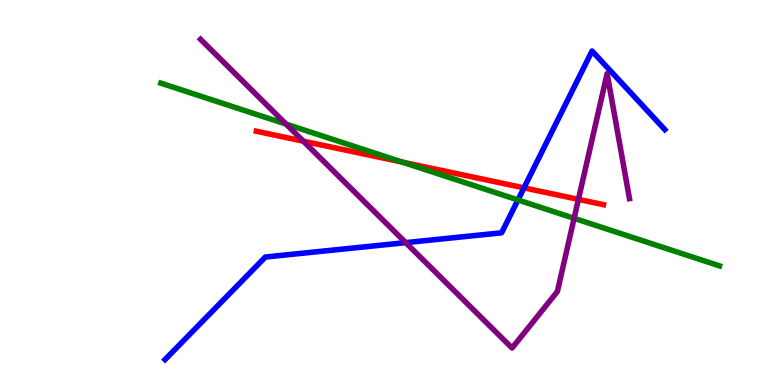[{'lines': ['blue', 'red'], 'intersections': [{'x': 6.76, 'y': 5.12}]}, {'lines': ['green', 'red'], 'intersections': [{'x': 5.19, 'y': 5.79}]}, {'lines': ['purple', 'red'], 'intersections': [{'x': 3.91, 'y': 6.33}, {'x': 7.46, 'y': 4.82}]}, {'lines': ['blue', 'green'], 'intersections': [{'x': 6.68, 'y': 4.81}]}, {'lines': ['blue', 'purple'], 'intersections': [{'x': 5.23, 'y': 3.7}]}, {'lines': ['green', 'purple'], 'intersections': [{'x': 3.69, 'y': 6.78}, {'x': 7.41, 'y': 4.33}]}]